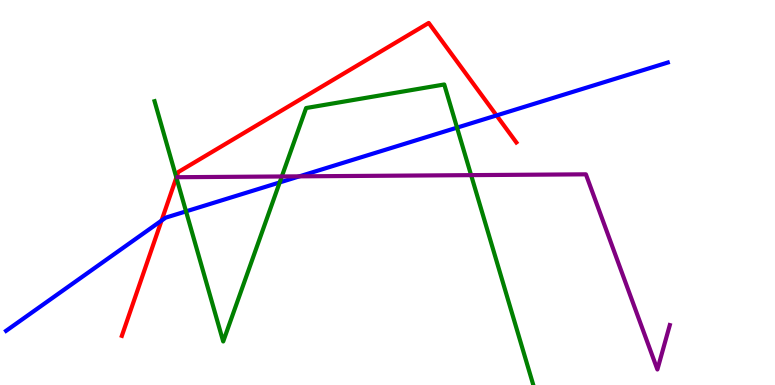[{'lines': ['blue', 'red'], 'intersections': [{'x': 2.08, 'y': 4.27}, {'x': 6.41, 'y': 7.0}]}, {'lines': ['green', 'red'], 'intersections': [{'x': 2.28, 'y': 5.39}]}, {'lines': ['purple', 'red'], 'intersections': []}, {'lines': ['blue', 'green'], 'intersections': [{'x': 2.4, 'y': 4.51}, {'x': 3.61, 'y': 5.26}, {'x': 5.9, 'y': 6.68}]}, {'lines': ['blue', 'purple'], 'intersections': [{'x': 3.86, 'y': 5.42}]}, {'lines': ['green', 'purple'], 'intersections': [{'x': 3.64, 'y': 5.42}, {'x': 6.08, 'y': 5.45}]}]